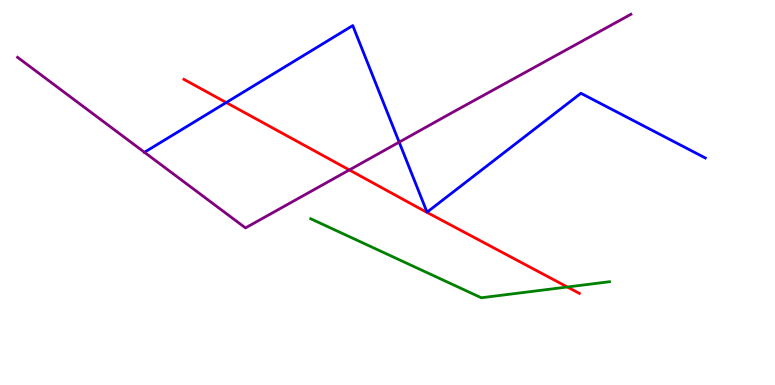[{'lines': ['blue', 'red'], 'intersections': [{'x': 2.92, 'y': 7.34}]}, {'lines': ['green', 'red'], 'intersections': [{'x': 7.32, 'y': 2.55}]}, {'lines': ['purple', 'red'], 'intersections': [{'x': 4.51, 'y': 5.59}]}, {'lines': ['blue', 'green'], 'intersections': []}, {'lines': ['blue', 'purple'], 'intersections': [{'x': 1.86, 'y': 6.04}, {'x': 5.15, 'y': 6.31}]}, {'lines': ['green', 'purple'], 'intersections': []}]